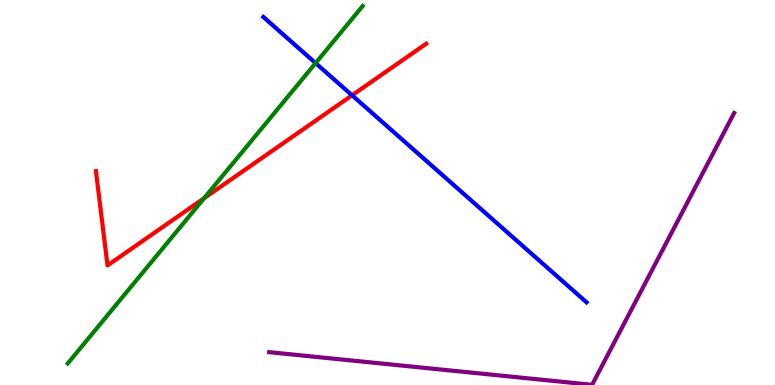[{'lines': ['blue', 'red'], 'intersections': [{'x': 4.54, 'y': 7.52}]}, {'lines': ['green', 'red'], 'intersections': [{'x': 2.63, 'y': 4.85}]}, {'lines': ['purple', 'red'], 'intersections': []}, {'lines': ['blue', 'green'], 'intersections': [{'x': 4.07, 'y': 8.36}]}, {'lines': ['blue', 'purple'], 'intersections': []}, {'lines': ['green', 'purple'], 'intersections': []}]